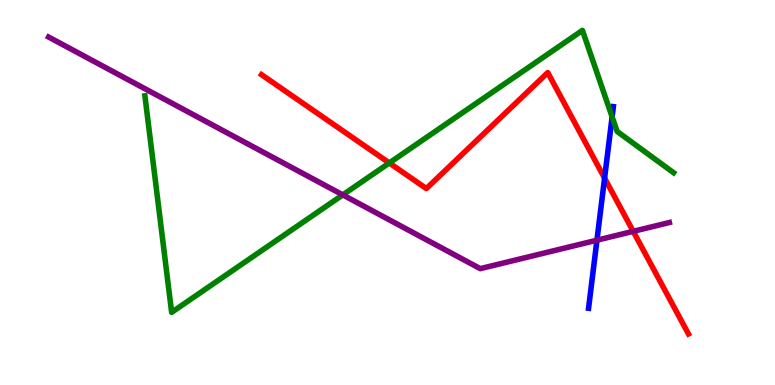[{'lines': ['blue', 'red'], 'intersections': [{'x': 7.8, 'y': 5.37}]}, {'lines': ['green', 'red'], 'intersections': [{'x': 5.02, 'y': 5.77}]}, {'lines': ['purple', 'red'], 'intersections': [{'x': 8.17, 'y': 3.99}]}, {'lines': ['blue', 'green'], 'intersections': [{'x': 7.9, 'y': 6.96}]}, {'lines': ['blue', 'purple'], 'intersections': [{'x': 7.7, 'y': 3.76}]}, {'lines': ['green', 'purple'], 'intersections': [{'x': 4.42, 'y': 4.94}]}]